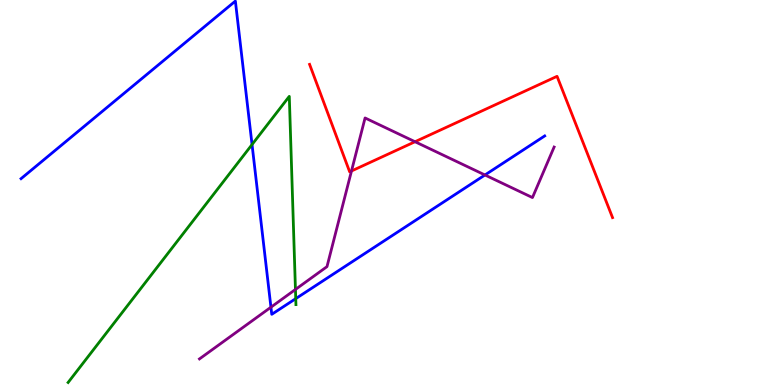[{'lines': ['blue', 'red'], 'intersections': []}, {'lines': ['green', 'red'], 'intersections': []}, {'lines': ['purple', 'red'], 'intersections': [{'x': 4.54, 'y': 5.56}, {'x': 5.36, 'y': 6.32}]}, {'lines': ['blue', 'green'], 'intersections': [{'x': 3.25, 'y': 6.25}, {'x': 3.82, 'y': 2.24}]}, {'lines': ['blue', 'purple'], 'intersections': [{'x': 3.5, 'y': 2.02}, {'x': 6.26, 'y': 5.46}]}, {'lines': ['green', 'purple'], 'intersections': [{'x': 3.81, 'y': 2.48}]}]